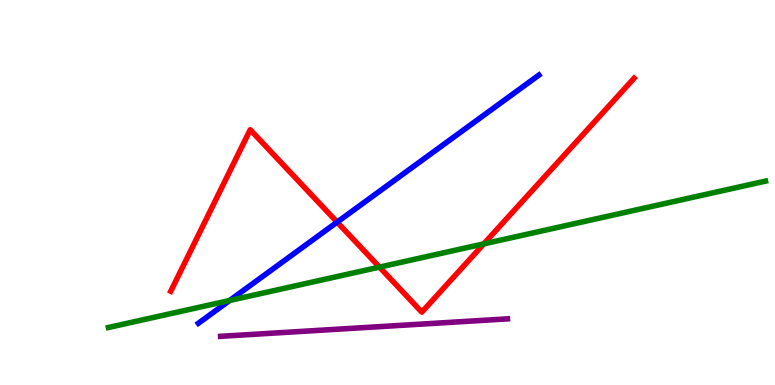[{'lines': ['blue', 'red'], 'intersections': [{'x': 4.35, 'y': 4.23}]}, {'lines': ['green', 'red'], 'intersections': [{'x': 4.9, 'y': 3.06}, {'x': 6.24, 'y': 3.67}]}, {'lines': ['purple', 'red'], 'intersections': []}, {'lines': ['blue', 'green'], 'intersections': [{'x': 2.96, 'y': 2.19}]}, {'lines': ['blue', 'purple'], 'intersections': []}, {'lines': ['green', 'purple'], 'intersections': []}]